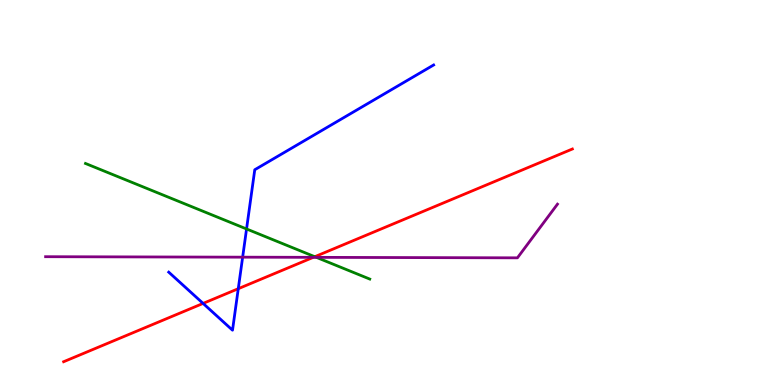[{'lines': ['blue', 'red'], 'intersections': [{'x': 2.62, 'y': 2.12}, {'x': 3.07, 'y': 2.5}]}, {'lines': ['green', 'red'], 'intersections': [{'x': 4.06, 'y': 3.33}]}, {'lines': ['purple', 'red'], 'intersections': [{'x': 4.04, 'y': 3.32}]}, {'lines': ['blue', 'green'], 'intersections': [{'x': 3.18, 'y': 4.05}]}, {'lines': ['blue', 'purple'], 'intersections': [{'x': 3.13, 'y': 3.32}]}, {'lines': ['green', 'purple'], 'intersections': [{'x': 4.08, 'y': 3.32}]}]